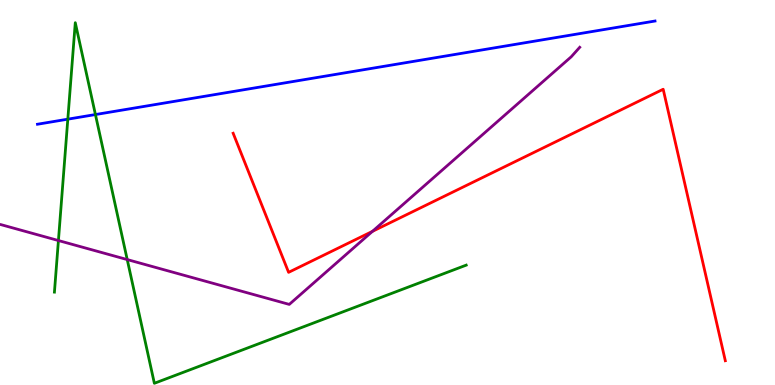[{'lines': ['blue', 'red'], 'intersections': []}, {'lines': ['green', 'red'], 'intersections': []}, {'lines': ['purple', 'red'], 'intersections': [{'x': 4.81, 'y': 3.99}]}, {'lines': ['blue', 'green'], 'intersections': [{'x': 0.875, 'y': 6.9}, {'x': 1.23, 'y': 7.02}]}, {'lines': ['blue', 'purple'], 'intersections': []}, {'lines': ['green', 'purple'], 'intersections': [{'x': 0.754, 'y': 3.75}, {'x': 1.64, 'y': 3.26}]}]